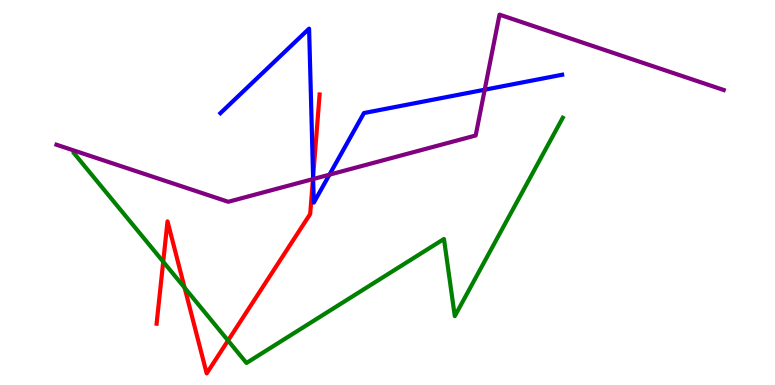[{'lines': ['blue', 'red'], 'intersections': [{'x': 4.04, 'y': 5.4}]}, {'lines': ['green', 'red'], 'intersections': [{'x': 2.11, 'y': 3.2}, {'x': 2.38, 'y': 2.53}, {'x': 2.94, 'y': 1.15}]}, {'lines': ['purple', 'red'], 'intersections': [{'x': 4.04, 'y': 5.35}]}, {'lines': ['blue', 'green'], 'intersections': []}, {'lines': ['blue', 'purple'], 'intersections': [{'x': 4.04, 'y': 5.35}, {'x': 4.25, 'y': 5.46}, {'x': 6.25, 'y': 7.67}]}, {'lines': ['green', 'purple'], 'intersections': []}]